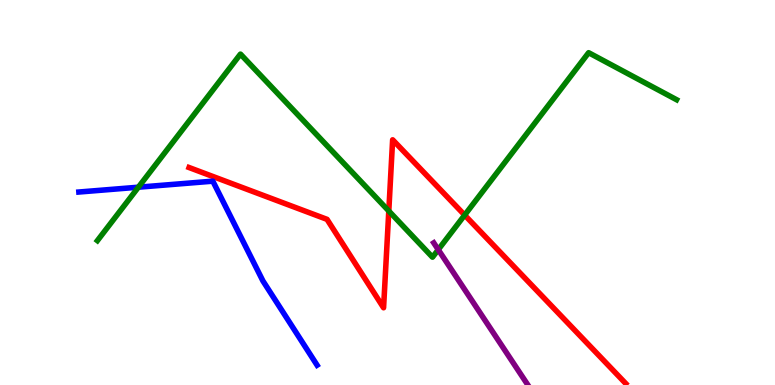[{'lines': ['blue', 'red'], 'intersections': []}, {'lines': ['green', 'red'], 'intersections': [{'x': 5.02, 'y': 4.52}, {'x': 6.0, 'y': 4.41}]}, {'lines': ['purple', 'red'], 'intersections': []}, {'lines': ['blue', 'green'], 'intersections': [{'x': 1.79, 'y': 5.14}]}, {'lines': ['blue', 'purple'], 'intersections': []}, {'lines': ['green', 'purple'], 'intersections': [{'x': 5.65, 'y': 3.52}]}]